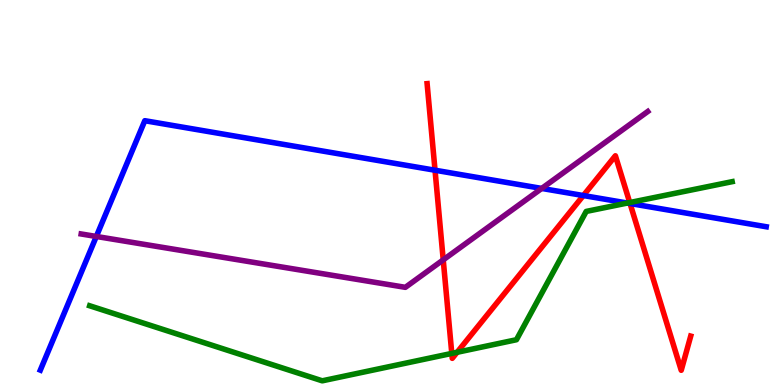[{'lines': ['blue', 'red'], 'intersections': [{'x': 5.61, 'y': 5.58}, {'x': 7.53, 'y': 4.92}, {'x': 8.13, 'y': 4.71}]}, {'lines': ['green', 'red'], 'intersections': [{'x': 5.83, 'y': 0.82}, {'x': 5.9, 'y': 0.85}, {'x': 8.13, 'y': 4.74}]}, {'lines': ['purple', 'red'], 'intersections': [{'x': 5.72, 'y': 3.25}]}, {'lines': ['blue', 'green'], 'intersections': [{'x': 8.09, 'y': 4.73}]}, {'lines': ['blue', 'purple'], 'intersections': [{'x': 1.24, 'y': 3.86}, {'x': 6.99, 'y': 5.11}]}, {'lines': ['green', 'purple'], 'intersections': []}]